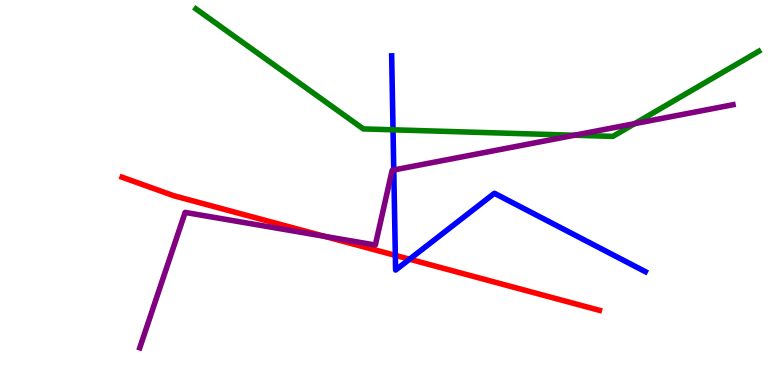[{'lines': ['blue', 'red'], 'intersections': [{'x': 5.1, 'y': 3.37}, {'x': 5.28, 'y': 3.27}]}, {'lines': ['green', 'red'], 'intersections': []}, {'lines': ['purple', 'red'], 'intersections': [{'x': 4.19, 'y': 3.86}]}, {'lines': ['blue', 'green'], 'intersections': [{'x': 5.07, 'y': 6.63}]}, {'lines': ['blue', 'purple'], 'intersections': [{'x': 5.08, 'y': 5.58}]}, {'lines': ['green', 'purple'], 'intersections': [{'x': 7.41, 'y': 6.49}, {'x': 8.19, 'y': 6.79}]}]